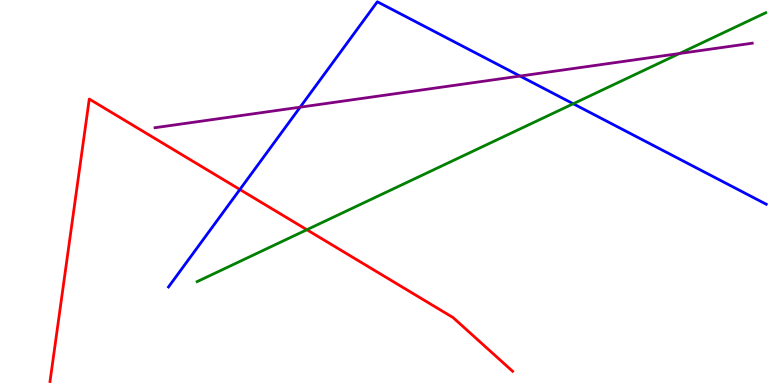[{'lines': ['blue', 'red'], 'intersections': [{'x': 3.1, 'y': 5.08}]}, {'lines': ['green', 'red'], 'intersections': [{'x': 3.96, 'y': 4.03}]}, {'lines': ['purple', 'red'], 'intersections': []}, {'lines': ['blue', 'green'], 'intersections': [{'x': 7.4, 'y': 7.3}]}, {'lines': ['blue', 'purple'], 'intersections': [{'x': 3.87, 'y': 7.22}, {'x': 6.71, 'y': 8.02}]}, {'lines': ['green', 'purple'], 'intersections': [{'x': 8.77, 'y': 8.61}]}]